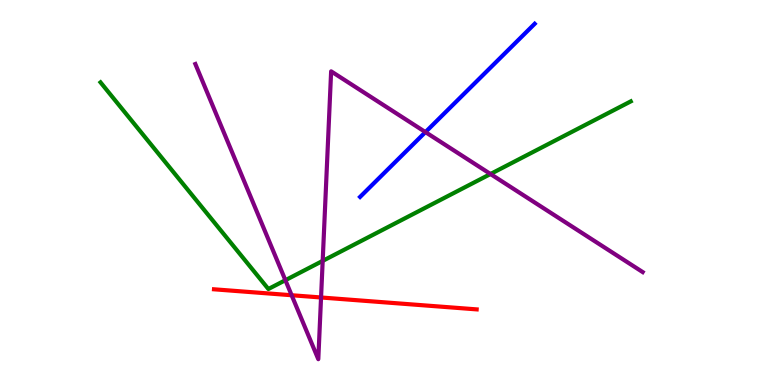[{'lines': ['blue', 'red'], 'intersections': []}, {'lines': ['green', 'red'], 'intersections': []}, {'lines': ['purple', 'red'], 'intersections': [{'x': 3.76, 'y': 2.33}, {'x': 4.14, 'y': 2.27}]}, {'lines': ['blue', 'green'], 'intersections': []}, {'lines': ['blue', 'purple'], 'intersections': [{'x': 5.49, 'y': 6.57}]}, {'lines': ['green', 'purple'], 'intersections': [{'x': 3.68, 'y': 2.72}, {'x': 4.16, 'y': 3.22}, {'x': 6.33, 'y': 5.48}]}]